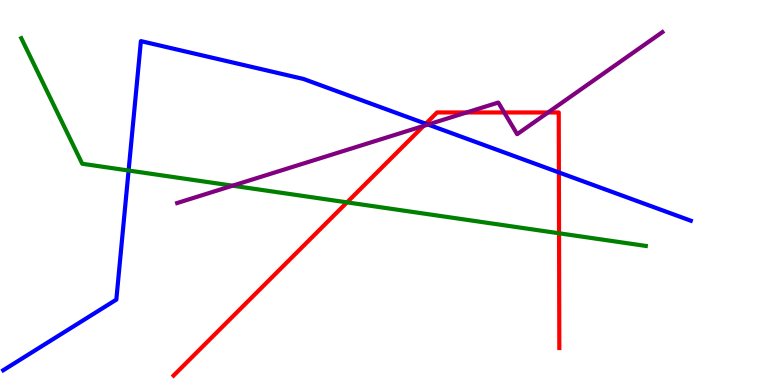[{'lines': ['blue', 'red'], 'intersections': [{'x': 5.49, 'y': 6.79}, {'x': 7.21, 'y': 5.52}]}, {'lines': ['green', 'red'], 'intersections': [{'x': 4.48, 'y': 4.74}, {'x': 7.21, 'y': 3.94}]}, {'lines': ['purple', 'red'], 'intersections': [{'x': 5.47, 'y': 6.73}, {'x': 6.02, 'y': 7.08}, {'x': 6.51, 'y': 7.08}, {'x': 7.07, 'y': 7.08}]}, {'lines': ['blue', 'green'], 'intersections': [{'x': 1.66, 'y': 5.57}]}, {'lines': ['blue', 'purple'], 'intersections': [{'x': 5.52, 'y': 6.77}]}, {'lines': ['green', 'purple'], 'intersections': [{'x': 3.0, 'y': 5.18}]}]